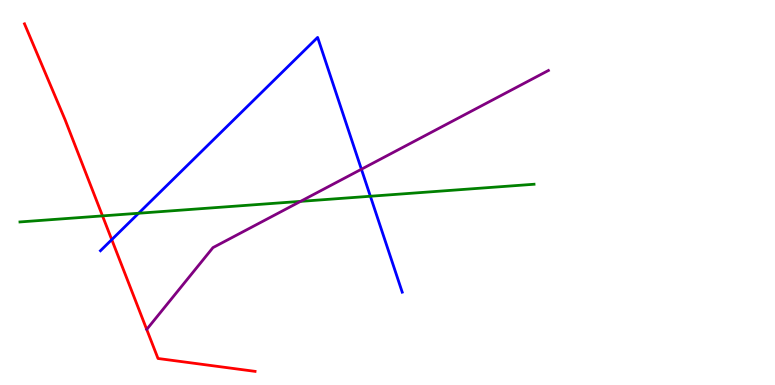[{'lines': ['blue', 'red'], 'intersections': [{'x': 1.44, 'y': 3.78}]}, {'lines': ['green', 'red'], 'intersections': [{'x': 1.32, 'y': 4.39}]}, {'lines': ['purple', 'red'], 'intersections': []}, {'lines': ['blue', 'green'], 'intersections': [{'x': 1.79, 'y': 4.46}, {'x': 4.78, 'y': 4.9}]}, {'lines': ['blue', 'purple'], 'intersections': [{'x': 4.66, 'y': 5.6}]}, {'lines': ['green', 'purple'], 'intersections': [{'x': 3.88, 'y': 4.77}]}]